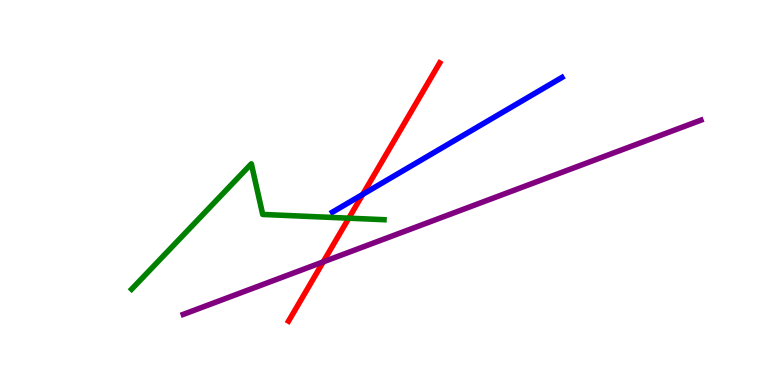[{'lines': ['blue', 'red'], 'intersections': [{'x': 4.68, 'y': 4.95}]}, {'lines': ['green', 'red'], 'intersections': [{'x': 4.5, 'y': 4.33}]}, {'lines': ['purple', 'red'], 'intersections': [{'x': 4.17, 'y': 3.2}]}, {'lines': ['blue', 'green'], 'intersections': []}, {'lines': ['blue', 'purple'], 'intersections': []}, {'lines': ['green', 'purple'], 'intersections': []}]